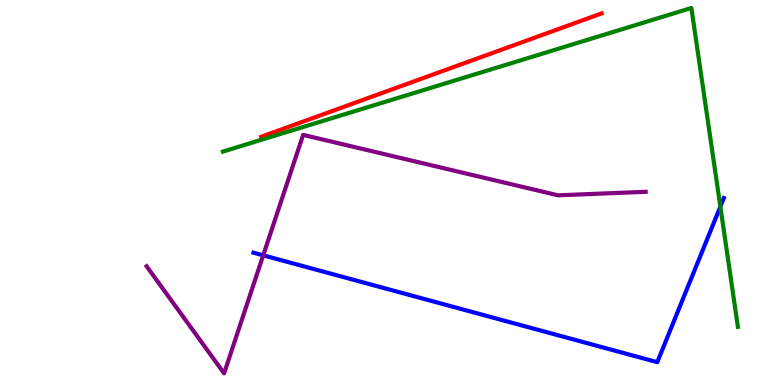[{'lines': ['blue', 'red'], 'intersections': []}, {'lines': ['green', 'red'], 'intersections': []}, {'lines': ['purple', 'red'], 'intersections': []}, {'lines': ['blue', 'green'], 'intersections': [{'x': 9.29, 'y': 4.63}]}, {'lines': ['blue', 'purple'], 'intersections': [{'x': 3.4, 'y': 3.37}]}, {'lines': ['green', 'purple'], 'intersections': []}]